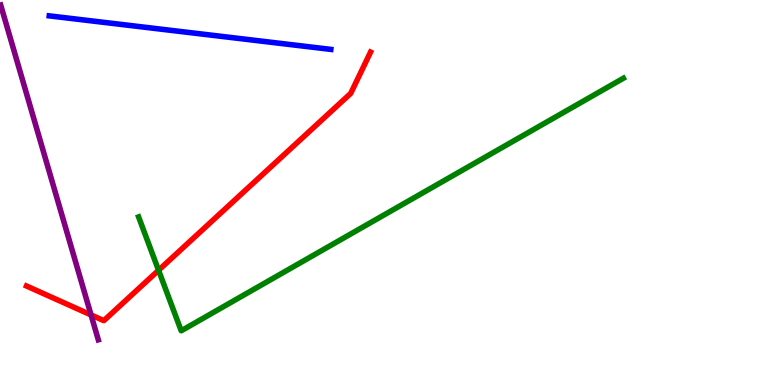[{'lines': ['blue', 'red'], 'intersections': []}, {'lines': ['green', 'red'], 'intersections': [{'x': 2.05, 'y': 2.98}]}, {'lines': ['purple', 'red'], 'intersections': [{'x': 1.17, 'y': 1.82}]}, {'lines': ['blue', 'green'], 'intersections': []}, {'lines': ['blue', 'purple'], 'intersections': []}, {'lines': ['green', 'purple'], 'intersections': []}]